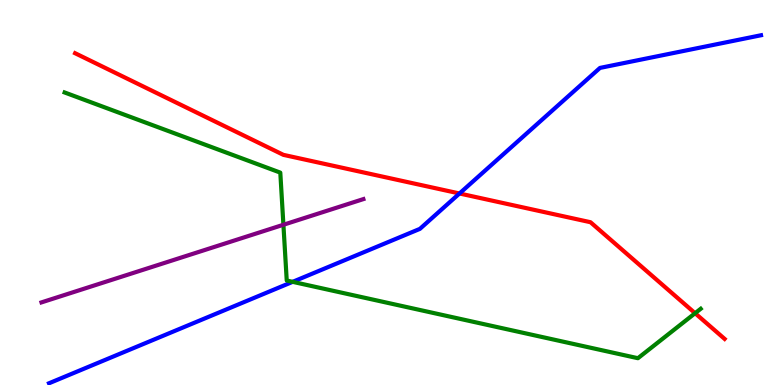[{'lines': ['blue', 'red'], 'intersections': [{'x': 5.93, 'y': 4.97}]}, {'lines': ['green', 'red'], 'intersections': [{'x': 8.97, 'y': 1.86}]}, {'lines': ['purple', 'red'], 'intersections': []}, {'lines': ['blue', 'green'], 'intersections': [{'x': 3.78, 'y': 2.68}]}, {'lines': ['blue', 'purple'], 'intersections': []}, {'lines': ['green', 'purple'], 'intersections': [{'x': 3.66, 'y': 4.16}]}]